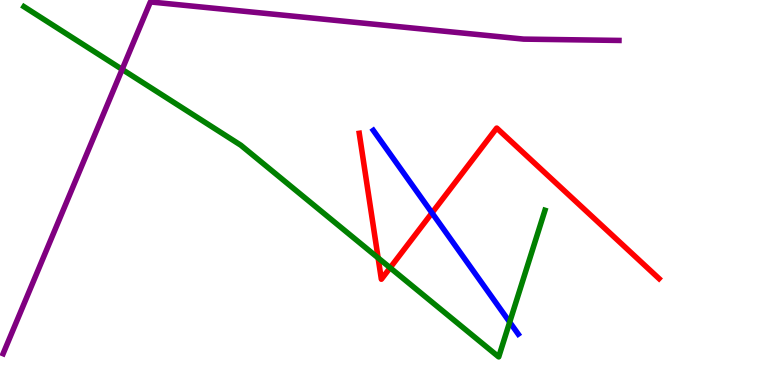[{'lines': ['blue', 'red'], 'intersections': [{'x': 5.57, 'y': 4.47}]}, {'lines': ['green', 'red'], 'intersections': [{'x': 4.88, 'y': 3.3}, {'x': 5.03, 'y': 3.05}]}, {'lines': ['purple', 'red'], 'intersections': []}, {'lines': ['blue', 'green'], 'intersections': [{'x': 6.58, 'y': 1.63}]}, {'lines': ['blue', 'purple'], 'intersections': []}, {'lines': ['green', 'purple'], 'intersections': [{'x': 1.58, 'y': 8.2}]}]